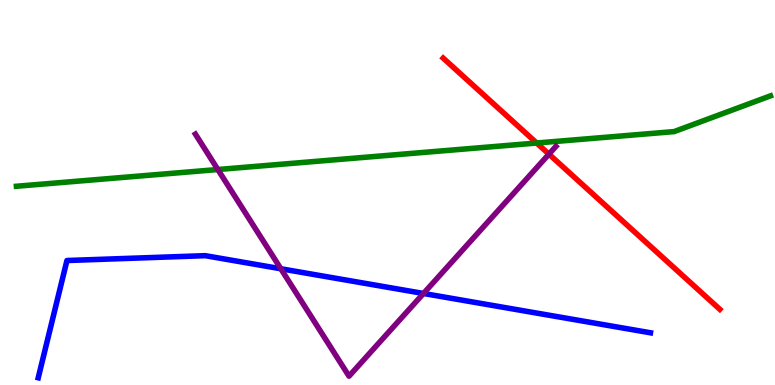[{'lines': ['blue', 'red'], 'intersections': []}, {'lines': ['green', 'red'], 'intersections': [{'x': 6.92, 'y': 6.29}]}, {'lines': ['purple', 'red'], 'intersections': [{'x': 7.08, 'y': 6.0}]}, {'lines': ['blue', 'green'], 'intersections': []}, {'lines': ['blue', 'purple'], 'intersections': [{'x': 3.62, 'y': 3.02}, {'x': 5.46, 'y': 2.38}]}, {'lines': ['green', 'purple'], 'intersections': [{'x': 2.81, 'y': 5.6}]}]